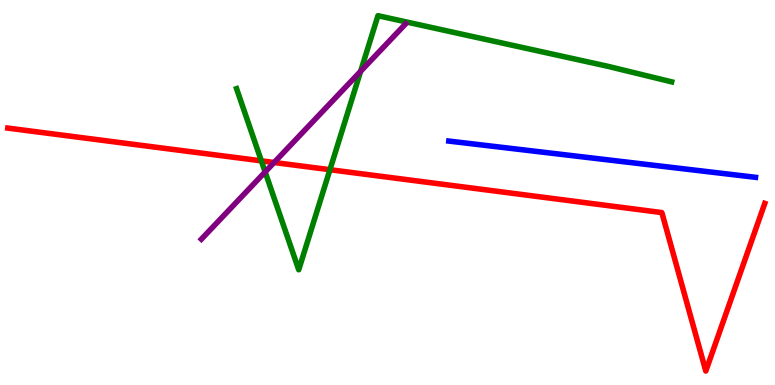[{'lines': ['blue', 'red'], 'intersections': []}, {'lines': ['green', 'red'], 'intersections': [{'x': 3.37, 'y': 5.82}, {'x': 4.26, 'y': 5.59}]}, {'lines': ['purple', 'red'], 'intersections': [{'x': 3.54, 'y': 5.78}]}, {'lines': ['blue', 'green'], 'intersections': []}, {'lines': ['blue', 'purple'], 'intersections': []}, {'lines': ['green', 'purple'], 'intersections': [{'x': 3.42, 'y': 5.53}, {'x': 4.65, 'y': 8.15}]}]